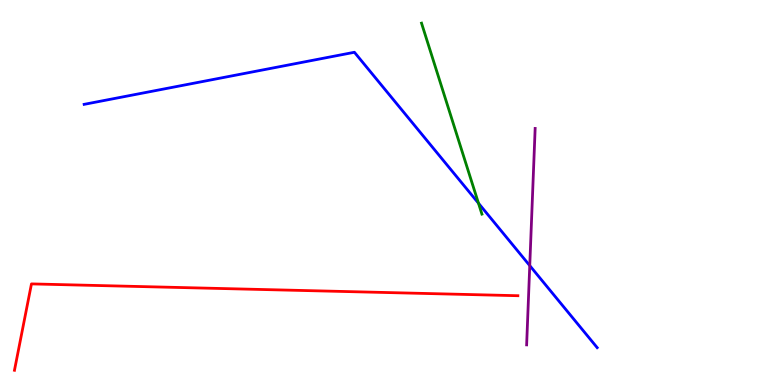[{'lines': ['blue', 'red'], 'intersections': []}, {'lines': ['green', 'red'], 'intersections': []}, {'lines': ['purple', 'red'], 'intersections': []}, {'lines': ['blue', 'green'], 'intersections': [{'x': 6.17, 'y': 4.72}]}, {'lines': ['blue', 'purple'], 'intersections': [{'x': 6.84, 'y': 3.1}]}, {'lines': ['green', 'purple'], 'intersections': []}]